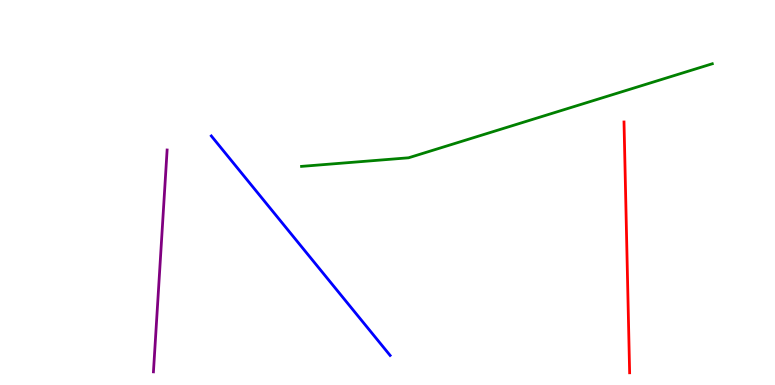[{'lines': ['blue', 'red'], 'intersections': []}, {'lines': ['green', 'red'], 'intersections': []}, {'lines': ['purple', 'red'], 'intersections': []}, {'lines': ['blue', 'green'], 'intersections': []}, {'lines': ['blue', 'purple'], 'intersections': []}, {'lines': ['green', 'purple'], 'intersections': []}]